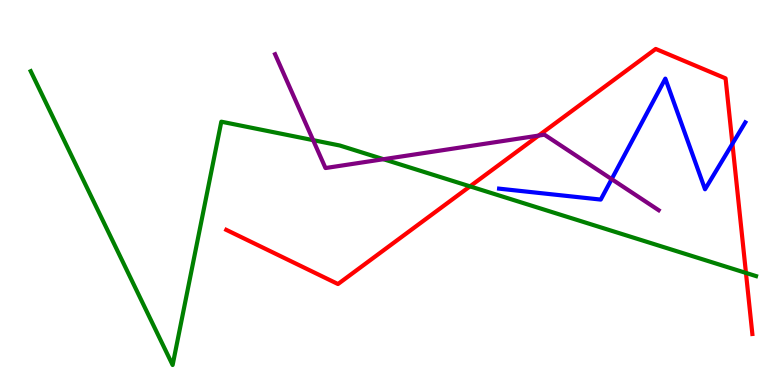[{'lines': ['blue', 'red'], 'intersections': [{'x': 9.45, 'y': 6.27}]}, {'lines': ['green', 'red'], 'intersections': [{'x': 6.06, 'y': 5.16}, {'x': 9.63, 'y': 2.91}]}, {'lines': ['purple', 'red'], 'intersections': [{'x': 6.95, 'y': 6.48}]}, {'lines': ['blue', 'green'], 'intersections': []}, {'lines': ['blue', 'purple'], 'intersections': [{'x': 7.89, 'y': 5.35}]}, {'lines': ['green', 'purple'], 'intersections': [{'x': 4.04, 'y': 6.36}, {'x': 4.95, 'y': 5.86}]}]